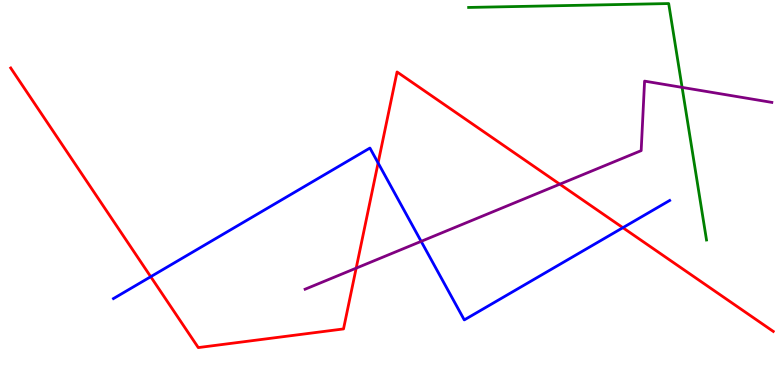[{'lines': ['blue', 'red'], 'intersections': [{'x': 1.94, 'y': 2.81}, {'x': 4.88, 'y': 5.77}, {'x': 8.04, 'y': 4.09}]}, {'lines': ['green', 'red'], 'intersections': []}, {'lines': ['purple', 'red'], 'intersections': [{'x': 4.6, 'y': 3.04}, {'x': 7.22, 'y': 5.22}]}, {'lines': ['blue', 'green'], 'intersections': []}, {'lines': ['blue', 'purple'], 'intersections': [{'x': 5.43, 'y': 3.73}]}, {'lines': ['green', 'purple'], 'intersections': [{'x': 8.8, 'y': 7.73}]}]